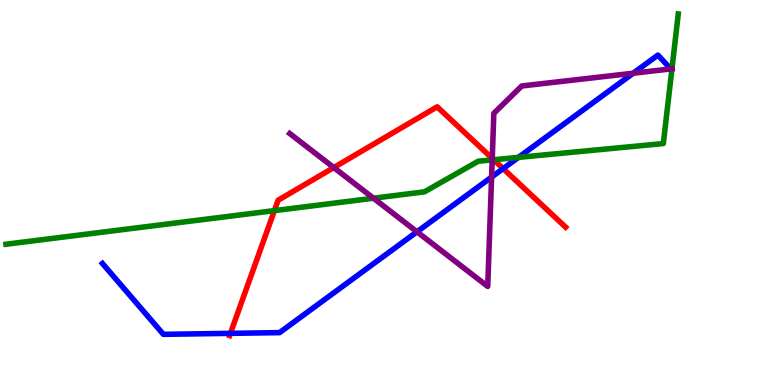[{'lines': ['blue', 'red'], 'intersections': [{'x': 2.97, 'y': 1.34}, {'x': 6.49, 'y': 5.62}]}, {'lines': ['green', 'red'], 'intersections': [{'x': 3.54, 'y': 4.53}, {'x': 6.37, 'y': 5.85}]}, {'lines': ['purple', 'red'], 'intersections': [{'x': 4.31, 'y': 5.65}, {'x': 6.35, 'y': 5.89}]}, {'lines': ['blue', 'green'], 'intersections': [{'x': 6.69, 'y': 5.91}]}, {'lines': ['blue', 'purple'], 'intersections': [{'x': 5.38, 'y': 3.98}, {'x': 6.34, 'y': 5.4}, {'x': 8.17, 'y': 8.1}]}, {'lines': ['green', 'purple'], 'intersections': [{'x': 4.82, 'y': 4.85}, {'x': 6.35, 'y': 5.85}, {'x': 8.67, 'y': 8.21}]}]